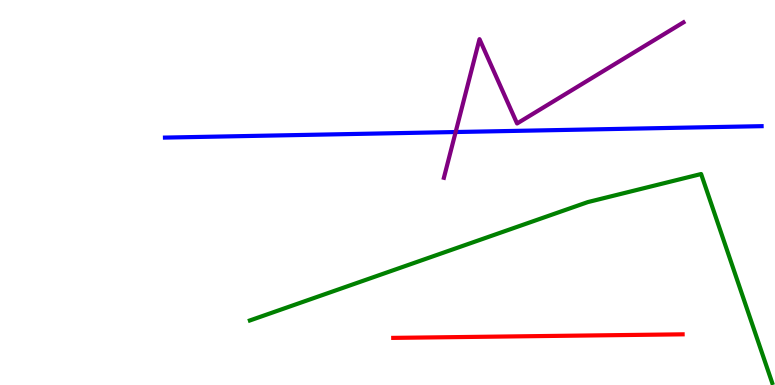[{'lines': ['blue', 'red'], 'intersections': []}, {'lines': ['green', 'red'], 'intersections': []}, {'lines': ['purple', 'red'], 'intersections': []}, {'lines': ['blue', 'green'], 'intersections': []}, {'lines': ['blue', 'purple'], 'intersections': [{'x': 5.88, 'y': 6.57}]}, {'lines': ['green', 'purple'], 'intersections': []}]